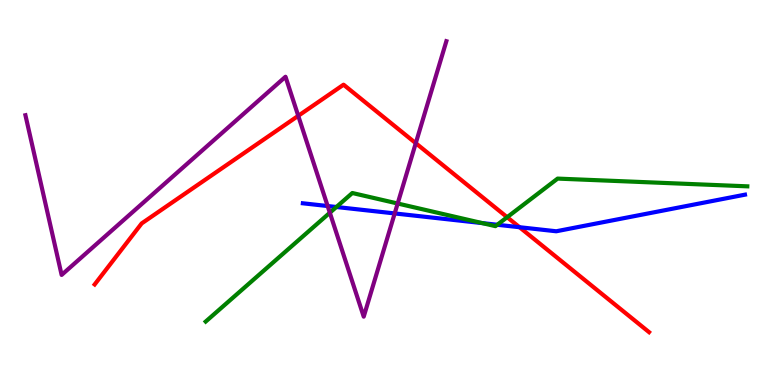[{'lines': ['blue', 'red'], 'intersections': [{'x': 6.7, 'y': 4.1}]}, {'lines': ['green', 'red'], 'intersections': [{'x': 6.54, 'y': 4.36}]}, {'lines': ['purple', 'red'], 'intersections': [{'x': 3.85, 'y': 6.99}, {'x': 5.36, 'y': 6.28}]}, {'lines': ['blue', 'green'], 'intersections': [{'x': 4.34, 'y': 4.62}, {'x': 6.22, 'y': 4.21}, {'x': 6.42, 'y': 4.16}]}, {'lines': ['blue', 'purple'], 'intersections': [{'x': 4.23, 'y': 4.65}, {'x': 5.09, 'y': 4.46}]}, {'lines': ['green', 'purple'], 'intersections': [{'x': 4.26, 'y': 4.47}, {'x': 5.13, 'y': 4.71}]}]